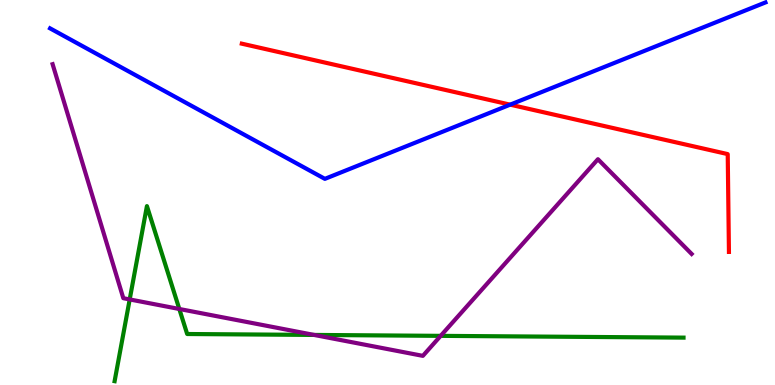[{'lines': ['blue', 'red'], 'intersections': [{'x': 6.58, 'y': 7.28}]}, {'lines': ['green', 'red'], 'intersections': []}, {'lines': ['purple', 'red'], 'intersections': []}, {'lines': ['blue', 'green'], 'intersections': []}, {'lines': ['blue', 'purple'], 'intersections': []}, {'lines': ['green', 'purple'], 'intersections': [{'x': 1.67, 'y': 2.22}, {'x': 2.31, 'y': 1.97}, {'x': 4.05, 'y': 1.3}, {'x': 5.69, 'y': 1.28}]}]